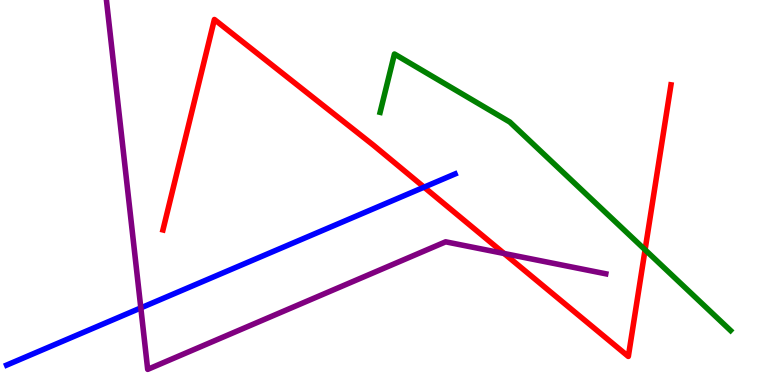[{'lines': ['blue', 'red'], 'intersections': [{'x': 5.47, 'y': 5.14}]}, {'lines': ['green', 'red'], 'intersections': [{'x': 8.32, 'y': 3.51}]}, {'lines': ['purple', 'red'], 'intersections': [{'x': 6.5, 'y': 3.42}]}, {'lines': ['blue', 'green'], 'intersections': []}, {'lines': ['blue', 'purple'], 'intersections': [{'x': 1.82, 'y': 2.0}]}, {'lines': ['green', 'purple'], 'intersections': []}]